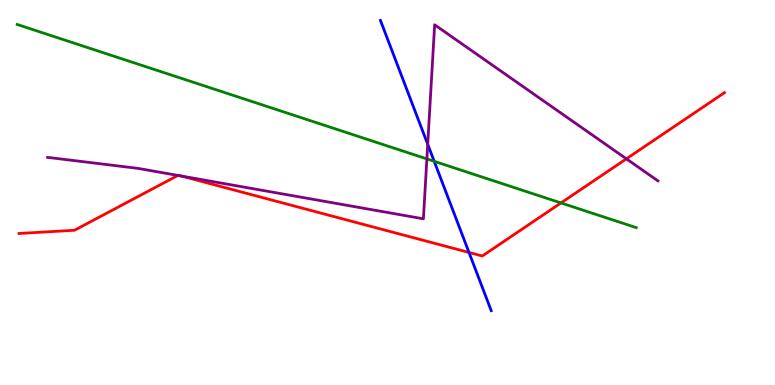[{'lines': ['blue', 'red'], 'intersections': [{'x': 6.05, 'y': 3.44}]}, {'lines': ['green', 'red'], 'intersections': [{'x': 7.24, 'y': 4.73}]}, {'lines': ['purple', 'red'], 'intersections': [{'x': 2.3, 'y': 5.44}, {'x': 2.34, 'y': 5.43}, {'x': 8.08, 'y': 5.87}]}, {'lines': ['blue', 'green'], 'intersections': [{'x': 5.6, 'y': 5.81}]}, {'lines': ['blue', 'purple'], 'intersections': [{'x': 5.52, 'y': 6.25}]}, {'lines': ['green', 'purple'], 'intersections': [{'x': 5.51, 'y': 5.87}]}]